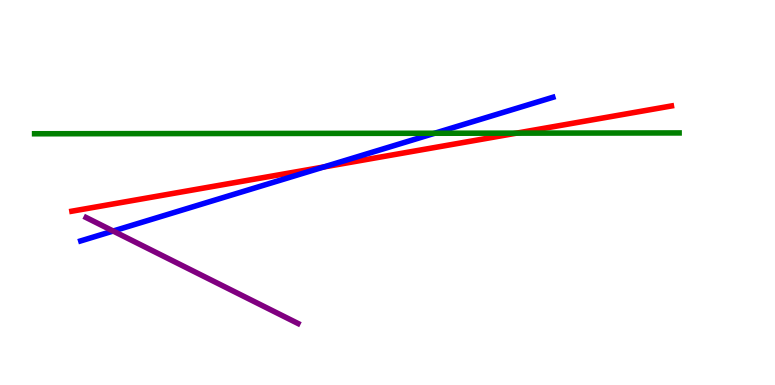[{'lines': ['blue', 'red'], 'intersections': [{'x': 4.18, 'y': 5.66}]}, {'lines': ['green', 'red'], 'intersections': [{'x': 6.67, 'y': 6.54}]}, {'lines': ['purple', 'red'], 'intersections': []}, {'lines': ['blue', 'green'], 'intersections': [{'x': 5.61, 'y': 6.54}]}, {'lines': ['blue', 'purple'], 'intersections': [{'x': 1.46, 'y': 4.0}]}, {'lines': ['green', 'purple'], 'intersections': []}]